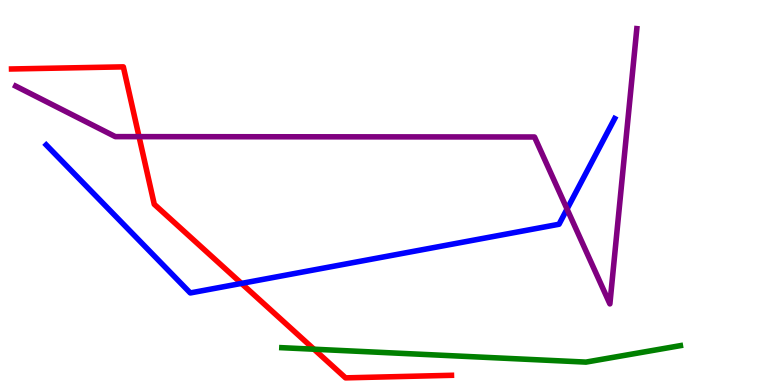[{'lines': ['blue', 'red'], 'intersections': [{'x': 3.12, 'y': 2.64}]}, {'lines': ['green', 'red'], 'intersections': [{'x': 4.05, 'y': 0.929}]}, {'lines': ['purple', 'red'], 'intersections': [{'x': 1.79, 'y': 6.45}]}, {'lines': ['blue', 'green'], 'intersections': []}, {'lines': ['blue', 'purple'], 'intersections': [{'x': 7.32, 'y': 4.57}]}, {'lines': ['green', 'purple'], 'intersections': []}]